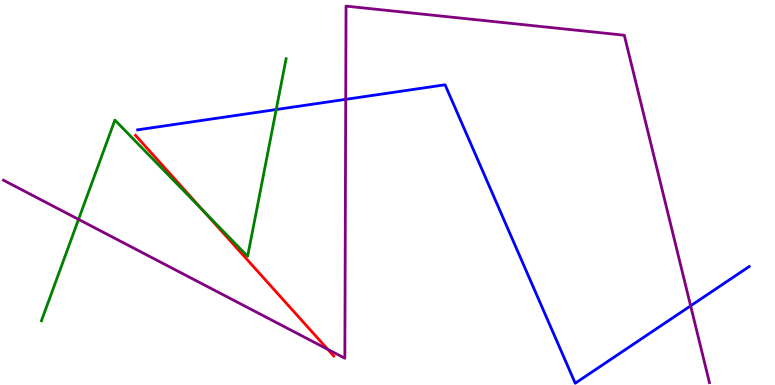[{'lines': ['blue', 'red'], 'intersections': []}, {'lines': ['green', 'red'], 'intersections': [{'x': 2.63, 'y': 4.52}]}, {'lines': ['purple', 'red'], 'intersections': [{'x': 4.23, 'y': 0.926}]}, {'lines': ['blue', 'green'], 'intersections': [{'x': 3.56, 'y': 7.16}]}, {'lines': ['blue', 'purple'], 'intersections': [{'x': 4.46, 'y': 7.42}, {'x': 8.91, 'y': 2.06}]}, {'lines': ['green', 'purple'], 'intersections': [{'x': 1.01, 'y': 4.3}]}]